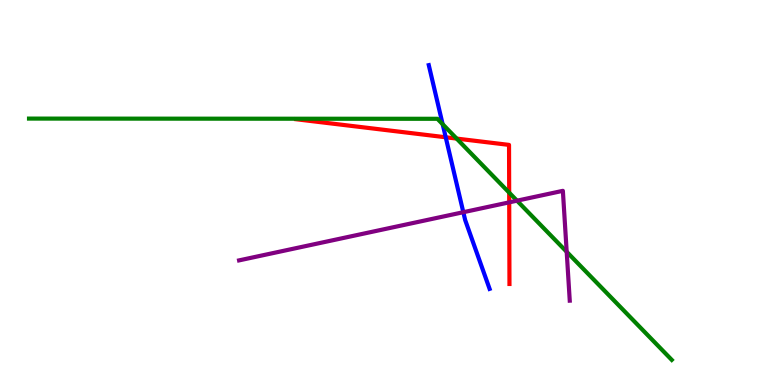[{'lines': ['blue', 'red'], 'intersections': [{'x': 5.75, 'y': 6.43}]}, {'lines': ['green', 'red'], 'intersections': [{'x': 5.89, 'y': 6.4}, {'x': 6.57, 'y': 5.0}]}, {'lines': ['purple', 'red'], 'intersections': [{'x': 6.57, 'y': 4.74}]}, {'lines': ['blue', 'green'], 'intersections': [{'x': 5.71, 'y': 6.77}]}, {'lines': ['blue', 'purple'], 'intersections': [{'x': 5.98, 'y': 4.49}]}, {'lines': ['green', 'purple'], 'intersections': [{'x': 6.67, 'y': 4.79}, {'x': 7.31, 'y': 3.46}]}]